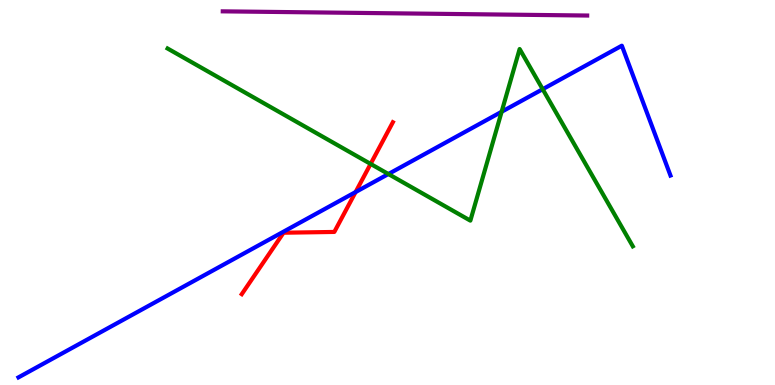[{'lines': ['blue', 'red'], 'intersections': [{'x': 4.59, 'y': 5.01}]}, {'lines': ['green', 'red'], 'intersections': [{'x': 4.78, 'y': 5.74}]}, {'lines': ['purple', 'red'], 'intersections': []}, {'lines': ['blue', 'green'], 'intersections': [{'x': 5.01, 'y': 5.48}, {'x': 6.47, 'y': 7.1}, {'x': 7.0, 'y': 7.68}]}, {'lines': ['blue', 'purple'], 'intersections': []}, {'lines': ['green', 'purple'], 'intersections': []}]